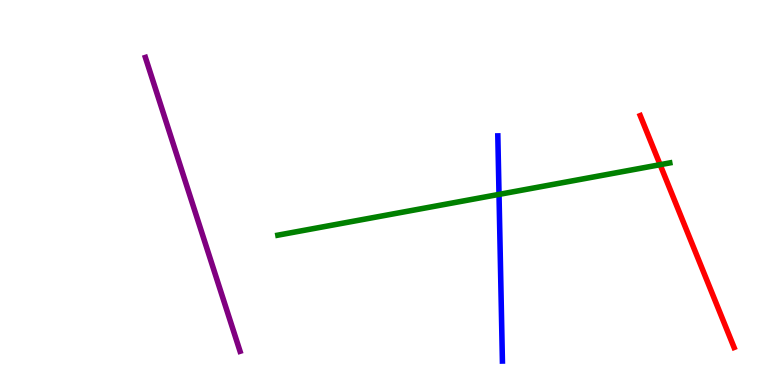[{'lines': ['blue', 'red'], 'intersections': []}, {'lines': ['green', 'red'], 'intersections': [{'x': 8.52, 'y': 5.72}]}, {'lines': ['purple', 'red'], 'intersections': []}, {'lines': ['blue', 'green'], 'intersections': [{'x': 6.44, 'y': 4.95}]}, {'lines': ['blue', 'purple'], 'intersections': []}, {'lines': ['green', 'purple'], 'intersections': []}]